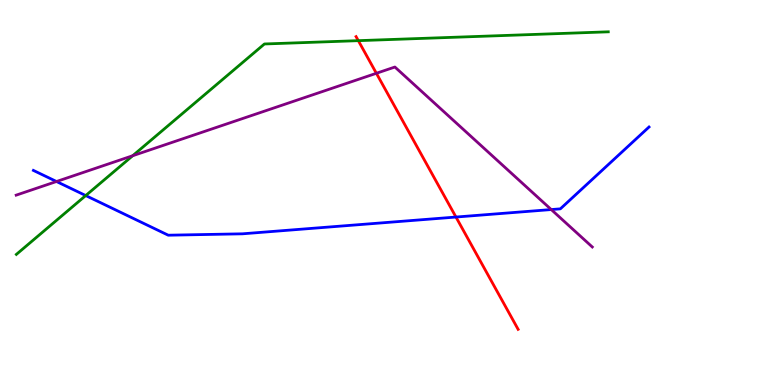[{'lines': ['blue', 'red'], 'intersections': [{'x': 5.88, 'y': 4.36}]}, {'lines': ['green', 'red'], 'intersections': [{'x': 4.62, 'y': 8.94}]}, {'lines': ['purple', 'red'], 'intersections': [{'x': 4.86, 'y': 8.1}]}, {'lines': ['blue', 'green'], 'intersections': [{'x': 1.11, 'y': 4.92}]}, {'lines': ['blue', 'purple'], 'intersections': [{'x': 0.729, 'y': 5.29}, {'x': 7.11, 'y': 4.56}]}, {'lines': ['green', 'purple'], 'intersections': [{'x': 1.71, 'y': 5.95}]}]